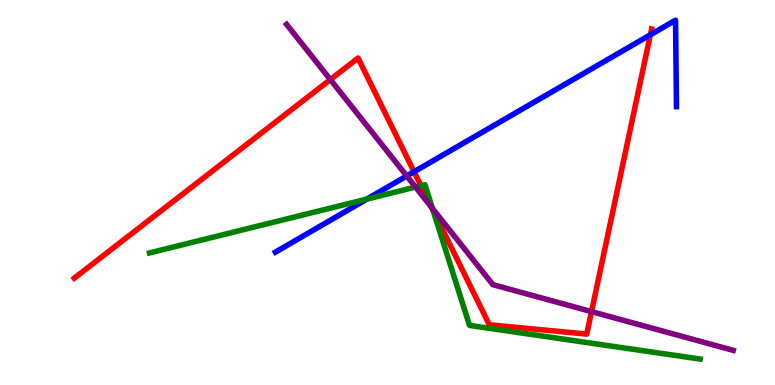[{'lines': ['blue', 'red'], 'intersections': [{'x': 5.34, 'y': 5.54}, {'x': 8.39, 'y': 9.1}]}, {'lines': ['green', 'red'], 'intersections': [{'x': 5.43, 'y': 5.18}, {'x': 5.59, 'y': 4.53}]}, {'lines': ['purple', 'red'], 'intersections': [{'x': 4.26, 'y': 7.93}, {'x': 5.57, 'y': 4.62}, {'x': 7.63, 'y': 1.91}]}, {'lines': ['blue', 'green'], 'intersections': [{'x': 4.73, 'y': 4.83}]}, {'lines': ['blue', 'purple'], 'intersections': [{'x': 5.25, 'y': 5.43}]}, {'lines': ['green', 'purple'], 'intersections': [{'x': 5.36, 'y': 5.14}, {'x': 5.58, 'y': 4.59}]}]